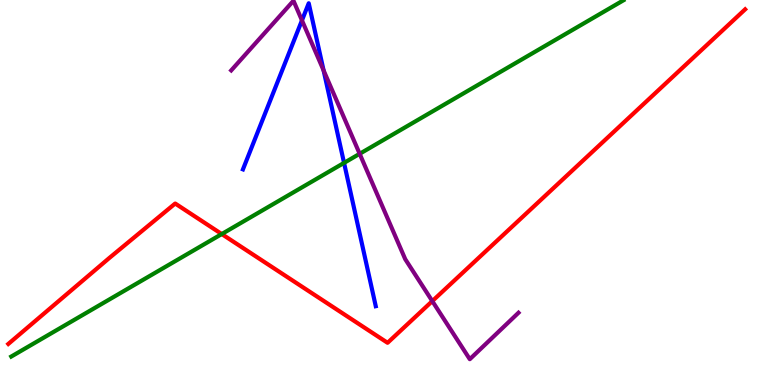[{'lines': ['blue', 'red'], 'intersections': []}, {'lines': ['green', 'red'], 'intersections': [{'x': 2.86, 'y': 3.92}]}, {'lines': ['purple', 'red'], 'intersections': [{'x': 5.58, 'y': 2.18}]}, {'lines': ['blue', 'green'], 'intersections': [{'x': 4.44, 'y': 5.77}]}, {'lines': ['blue', 'purple'], 'intersections': [{'x': 3.9, 'y': 9.47}, {'x': 4.18, 'y': 8.17}]}, {'lines': ['green', 'purple'], 'intersections': [{'x': 4.64, 'y': 6.01}]}]